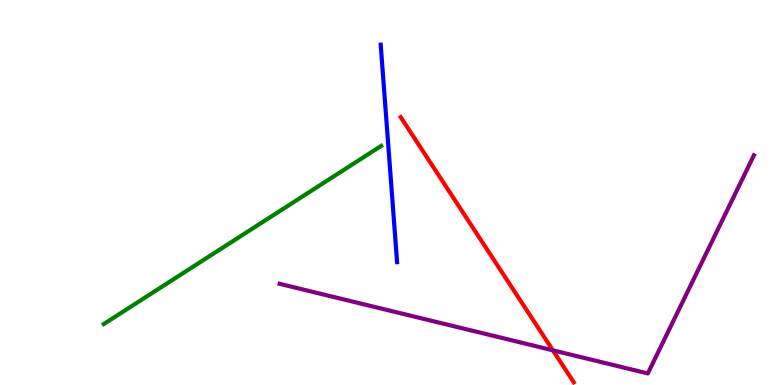[{'lines': ['blue', 'red'], 'intersections': []}, {'lines': ['green', 'red'], 'intersections': []}, {'lines': ['purple', 'red'], 'intersections': [{'x': 7.13, 'y': 0.901}]}, {'lines': ['blue', 'green'], 'intersections': []}, {'lines': ['blue', 'purple'], 'intersections': []}, {'lines': ['green', 'purple'], 'intersections': []}]